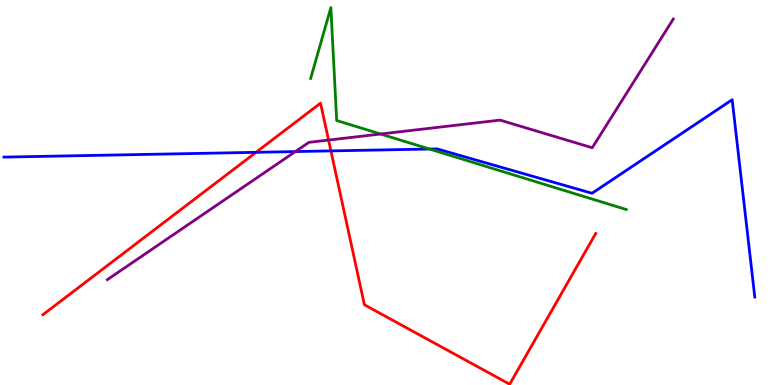[{'lines': ['blue', 'red'], 'intersections': [{'x': 3.3, 'y': 6.04}, {'x': 4.27, 'y': 6.08}]}, {'lines': ['green', 'red'], 'intersections': []}, {'lines': ['purple', 'red'], 'intersections': [{'x': 4.24, 'y': 6.36}]}, {'lines': ['blue', 'green'], 'intersections': [{'x': 5.54, 'y': 6.13}]}, {'lines': ['blue', 'purple'], 'intersections': [{'x': 3.81, 'y': 6.06}]}, {'lines': ['green', 'purple'], 'intersections': [{'x': 4.91, 'y': 6.52}]}]